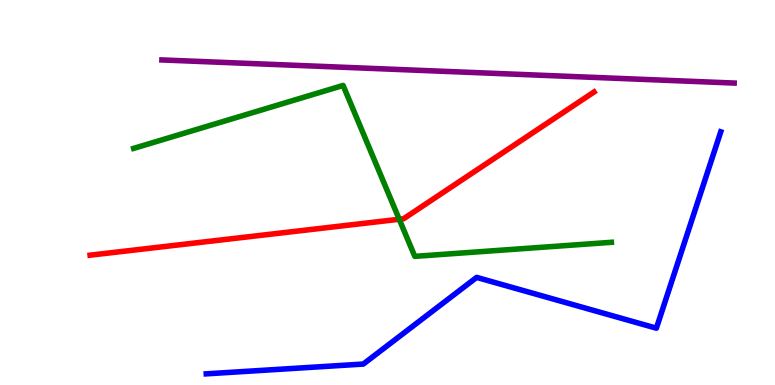[{'lines': ['blue', 'red'], 'intersections': []}, {'lines': ['green', 'red'], 'intersections': [{'x': 5.15, 'y': 4.31}]}, {'lines': ['purple', 'red'], 'intersections': []}, {'lines': ['blue', 'green'], 'intersections': []}, {'lines': ['blue', 'purple'], 'intersections': []}, {'lines': ['green', 'purple'], 'intersections': []}]